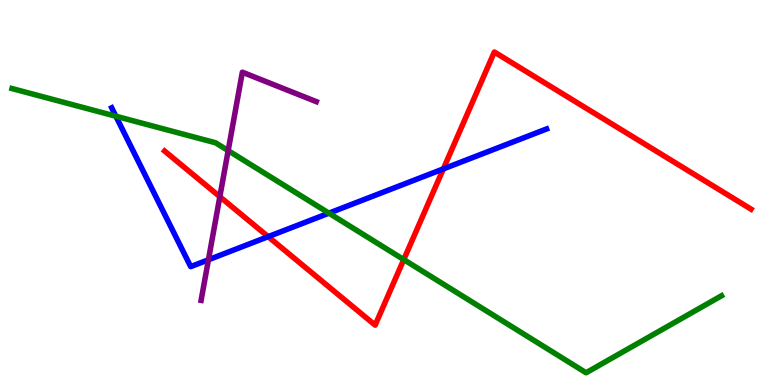[{'lines': ['blue', 'red'], 'intersections': [{'x': 3.46, 'y': 3.85}, {'x': 5.72, 'y': 5.61}]}, {'lines': ['green', 'red'], 'intersections': [{'x': 5.21, 'y': 3.26}]}, {'lines': ['purple', 'red'], 'intersections': [{'x': 2.84, 'y': 4.89}]}, {'lines': ['blue', 'green'], 'intersections': [{'x': 1.5, 'y': 6.98}, {'x': 4.24, 'y': 4.46}]}, {'lines': ['blue', 'purple'], 'intersections': [{'x': 2.69, 'y': 3.25}]}, {'lines': ['green', 'purple'], 'intersections': [{'x': 2.94, 'y': 6.09}]}]